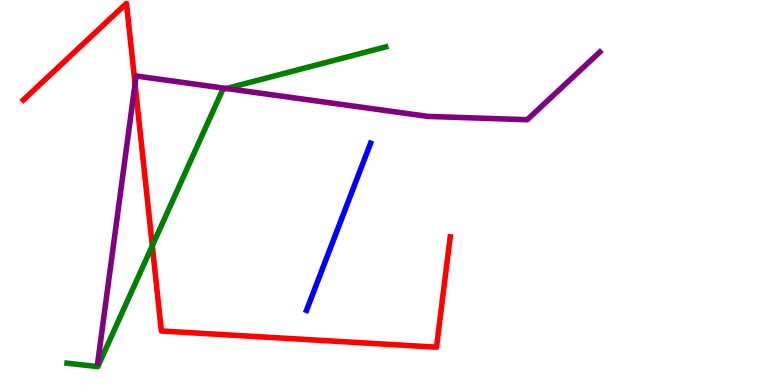[{'lines': ['blue', 'red'], 'intersections': []}, {'lines': ['green', 'red'], 'intersections': [{'x': 1.96, 'y': 3.62}]}, {'lines': ['purple', 'red'], 'intersections': [{'x': 1.74, 'y': 7.82}]}, {'lines': ['blue', 'green'], 'intersections': []}, {'lines': ['blue', 'purple'], 'intersections': []}, {'lines': ['green', 'purple'], 'intersections': [{'x': 2.92, 'y': 7.7}]}]